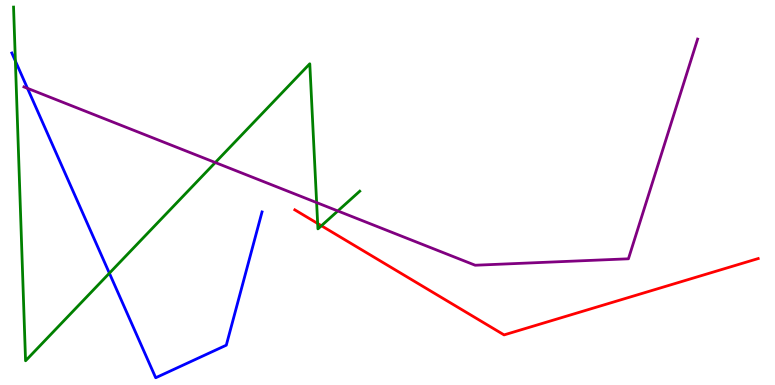[{'lines': ['blue', 'red'], 'intersections': []}, {'lines': ['green', 'red'], 'intersections': [{'x': 4.1, 'y': 4.2}, {'x': 4.15, 'y': 4.14}]}, {'lines': ['purple', 'red'], 'intersections': []}, {'lines': ['blue', 'green'], 'intersections': [{'x': 0.198, 'y': 8.42}, {'x': 1.41, 'y': 2.9}]}, {'lines': ['blue', 'purple'], 'intersections': [{'x': 0.354, 'y': 7.71}]}, {'lines': ['green', 'purple'], 'intersections': [{'x': 2.78, 'y': 5.78}, {'x': 4.09, 'y': 4.74}, {'x': 4.36, 'y': 4.52}]}]